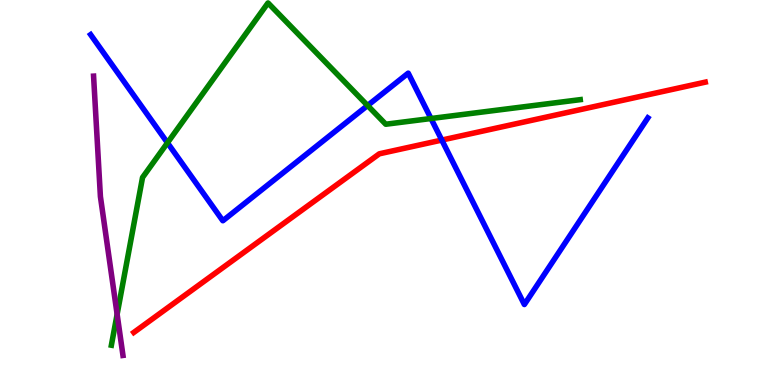[{'lines': ['blue', 'red'], 'intersections': [{'x': 5.7, 'y': 6.36}]}, {'lines': ['green', 'red'], 'intersections': []}, {'lines': ['purple', 'red'], 'intersections': []}, {'lines': ['blue', 'green'], 'intersections': [{'x': 2.16, 'y': 6.29}, {'x': 4.74, 'y': 7.26}, {'x': 5.56, 'y': 6.92}]}, {'lines': ['blue', 'purple'], 'intersections': []}, {'lines': ['green', 'purple'], 'intersections': [{'x': 1.51, 'y': 1.84}]}]